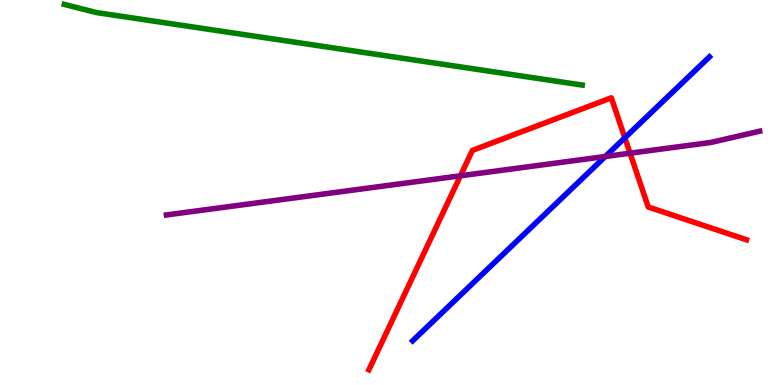[{'lines': ['blue', 'red'], 'intersections': [{'x': 8.06, 'y': 6.42}]}, {'lines': ['green', 'red'], 'intersections': []}, {'lines': ['purple', 'red'], 'intersections': [{'x': 5.94, 'y': 5.43}, {'x': 8.13, 'y': 6.02}]}, {'lines': ['blue', 'green'], 'intersections': []}, {'lines': ['blue', 'purple'], 'intersections': [{'x': 7.81, 'y': 5.94}]}, {'lines': ['green', 'purple'], 'intersections': []}]